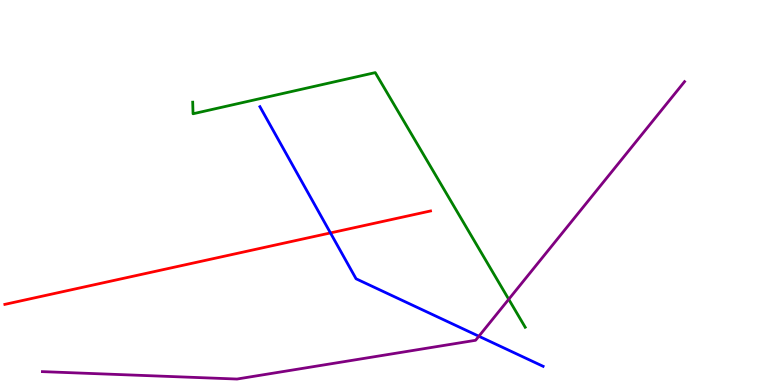[{'lines': ['blue', 'red'], 'intersections': [{'x': 4.26, 'y': 3.95}]}, {'lines': ['green', 'red'], 'intersections': []}, {'lines': ['purple', 'red'], 'intersections': []}, {'lines': ['blue', 'green'], 'intersections': []}, {'lines': ['blue', 'purple'], 'intersections': [{'x': 6.18, 'y': 1.27}]}, {'lines': ['green', 'purple'], 'intersections': [{'x': 6.56, 'y': 2.23}]}]